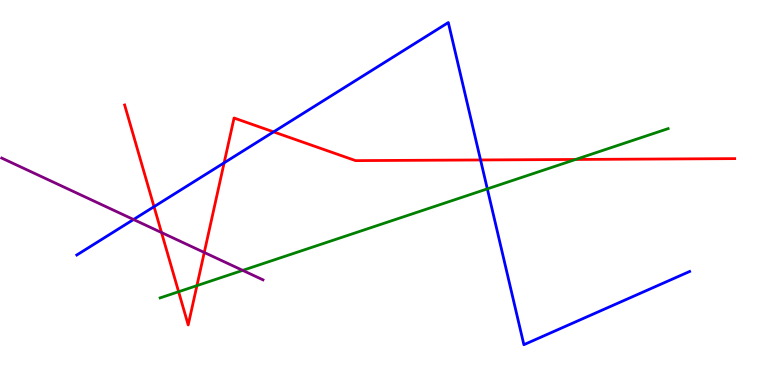[{'lines': ['blue', 'red'], 'intersections': [{'x': 1.99, 'y': 4.63}, {'x': 2.89, 'y': 5.77}, {'x': 3.53, 'y': 6.57}, {'x': 6.2, 'y': 5.85}]}, {'lines': ['green', 'red'], 'intersections': [{'x': 2.3, 'y': 2.42}, {'x': 2.54, 'y': 2.58}, {'x': 7.43, 'y': 5.86}]}, {'lines': ['purple', 'red'], 'intersections': [{'x': 2.08, 'y': 3.96}, {'x': 2.64, 'y': 3.44}]}, {'lines': ['blue', 'green'], 'intersections': [{'x': 6.29, 'y': 5.09}]}, {'lines': ['blue', 'purple'], 'intersections': [{'x': 1.72, 'y': 4.3}]}, {'lines': ['green', 'purple'], 'intersections': [{'x': 3.13, 'y': 2.98}]}]